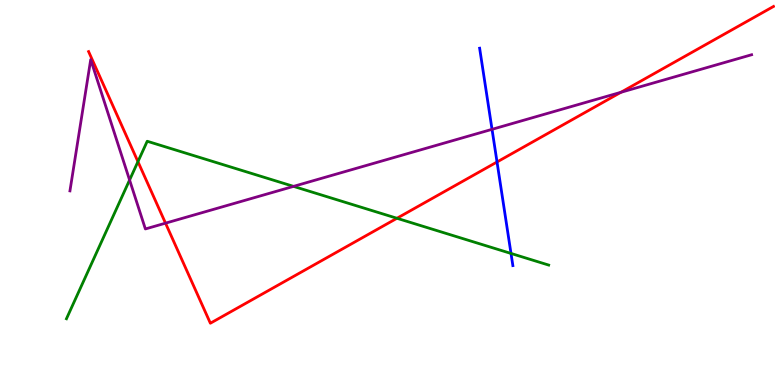[{'lines': ['blue', 'red'], 'intersections': [{'x': 6.41, 'y': 5.79}]}, {'lines': ['green', 'red'], 'intersections': [{'x': 1.78, 'y': 5.8}, {'x': 5.12, 'y': 4.33}]}, {'lines': ['purple', 'red'], 'intersections': [{'x': 2.14, 'y': 4.2}, {'x': 8.01, 'y': 7.6}]}, {'lines': ['blue', 'green'], 'intersections': [{'x': 6.59, 'y': 3.42}]}, {'lines': ['blue', 'purple'], 'intersections': [{'x': 6.35, 'y': 6.64}]}, {'lines': ['green', 'purple'], 'intersections': [{'x': 1.67, 'y': 5.32}, {'x': 3.79, 'y': 5.16}]}]